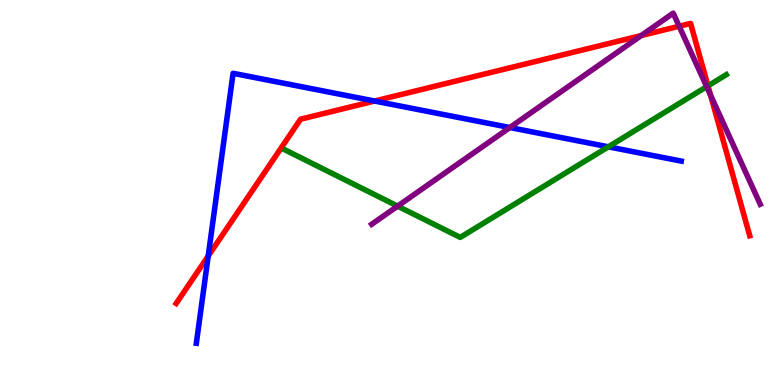[{'lines': ['blue', 'red'], 'intersections': [{'x': 2.69, 'y': 3.35}, {'x': 4.83, 'y': 7.38}]}, {'lines': ['green', 'red'], 'intersections': [{'x': 9.14, 'y': 7.77}]}, {'lines': ['purple', 'red'], 'intersections': [{'x': 8.27, 'y': 9.08}, {'x': 8.76, 'y': 9.32}, {'x': 9.17, 'y': 7.53}]}, {'lines': ['blue', 'green'], 'intersections': [{'x': 7.85, 'y': 6.19}]}, {'lines': ['blue', 'purple'], 'intersections': [{'x': 6.58, 'y': 6.69}]}, {'lines': ['green', 'purple'], 'intersections': [{'x': 5.13, 'y': 4.65}, {'x': 9.12, 'y': 7.75}]}]